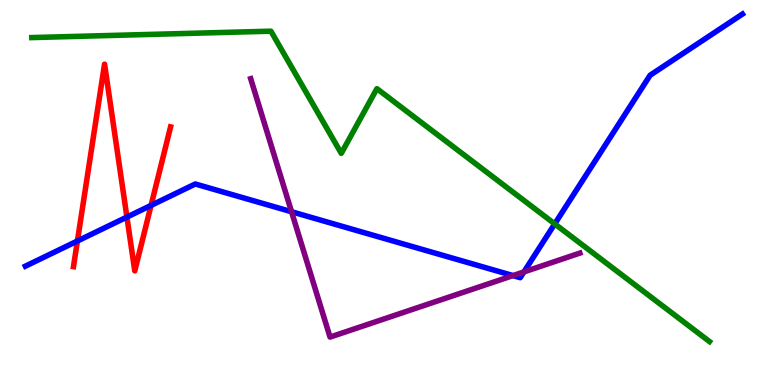[{'lines': ['blue', 'red'], 'intersections': [{'x': 0.999, 'y': 3.74}, {'x': 1.64, 'y': 4.36}, {'x': 1.95, 'y': 4.67}]}, {'lines': ['green', 'red'], 'intersections': []}, {'lines': ['purple', 'red'], 'intersections': []}, {'lines': ['blue', 'green'], 'intersections': [{'x': 7.16, 'y': 4.18}]}, {'lines': ['blue', 'purple'], 'intersections': [{'x': 3.76, 'y': 4.5}, {'x': 6.62, 'y': 2.84}, {'x': 6.76, 'y': 2.94}]}, {'lines': ['green', 'purple'], 'intersections': []}]